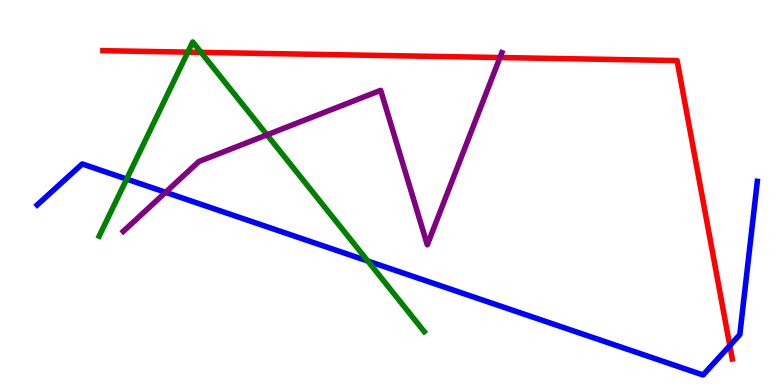[{'lines': ['blue', 'red'], 'intersections': [{'x': 9.42, 'y': 1.02}]}, {'lines': ['green', 'red'], 'intersections': [{'x': 2.42, 'y': 8.65}, {'x': 2.59, 'y': 8.64}]}, {'lines': ['purple', 'red'], 'intersections': [{'x': 6.45, 'y': 8.51}]}, {'lines': ['blue', 'green'], 'intersections': [{'x': 1.63, 'y': 5.35}, {'x': 4.75, 'y': 3.22}]}, {'lines': ['blue', 'purple'], 'intersections': [{'x': 2.14, 'y': 5.01}]}, {'lines': ['green', 'purple'], 'intersections': [{'x': 3.44, 'y': 6.5}]}]